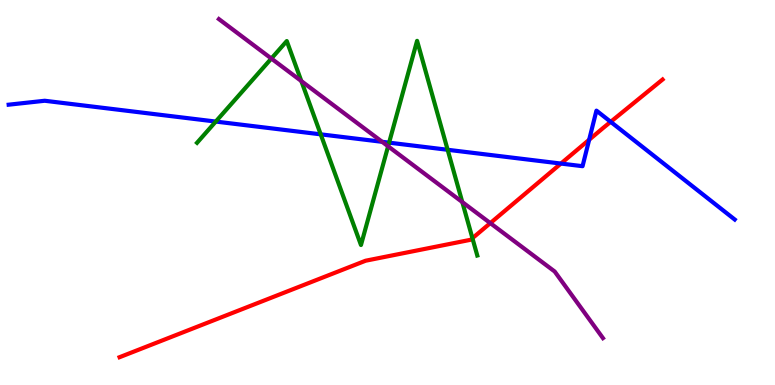[{'lines': ['blue', 'red'], 'intersections': [{'x': 7.24, 'y': 5.75}, {'x': 7.6, 'y': 6.37}, {'x': 7.88, 'y': 6.84}]}, {'lines': ['green', 'red'], 'intersections': [{'x': 6.1, 'y': 3.81}]}, {'lines': ['purple', 'red'], 'intersections': [{'x': 6.33, 'y': 4.2}]}, {'lines': ['blue', 'green'], 'intersections': [{'x': 2.78, 'y': 6.84}, {'x': 4.14, 'y': 6.51}, {'x': 5.02, 'y': 6.29}, {'x': 5.78, 'y': 6.11}]}, {'lines': ['blue', 'purple'], 'intersections': [{'x': 4.93, 'y': 6.32}]}, {'lines': ['green', 'purple'], 'intersections': [{'x': 3.5, 'y': 8.48}, {'x': 3.89, 'y': 7.89}, {'x': 5.01, 'y': 6.2}, {'x': 5.97, 'y': 4.75}]}]